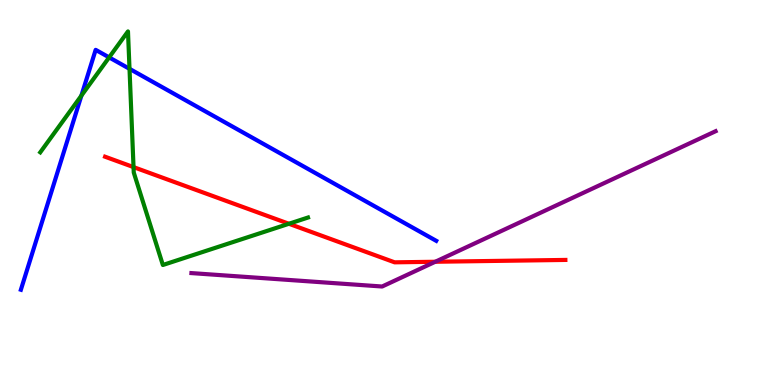[{'lines': ['blue', 'red'], 'intersections': []}, {'lines': ['green', 'red'], 'intersections': [{'x': 1.72, 'y': 5.66}, {'x': 3.73, 'y': 4.19}]}, {'lines': ['purple', 'red'], 'intersections': [{'x': 5.62, 'y': 3.2}]}, {'lines': ['blue', 'green'], 'intersections': [{'x': 1.05, 'y': 7.52}, {'x': 1.41, 'y': 8.51}, {'x': 1.67, 'y': 8.21}]}, {'lines': ['blue', 'purple'], 'intersections': []}, {'lines': ['green', 'purple'], 'intersections': []}]